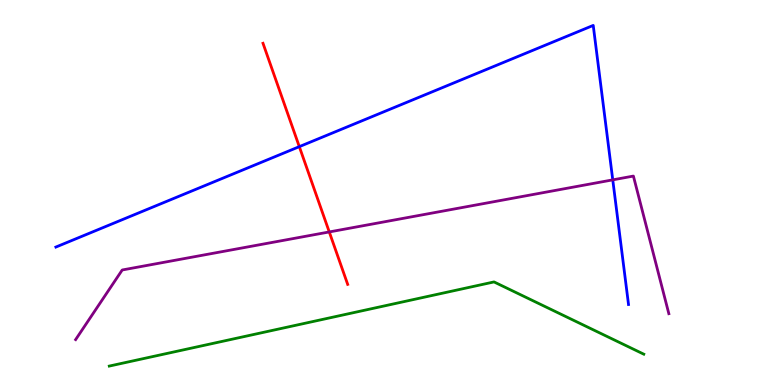[{'lines': ['blue', 'red'], 'intersections': [{'x': 3.86, 'y': 6.19}]}, {'lines': ['green', 'red'], 'intersections': []}, {'lines': ['purple', 'red'], 'intersections': [{'x': 4.25, 'y': 3.98}]}, {'lines': ['blue', 'green'], 'intersections': []}, {'lines': ['blue', 'purple'], 'intersections': [{'x': 7.91, 'y': 5.33}]}, {'lines': ['green', 'purple'], 'intersections': []}]